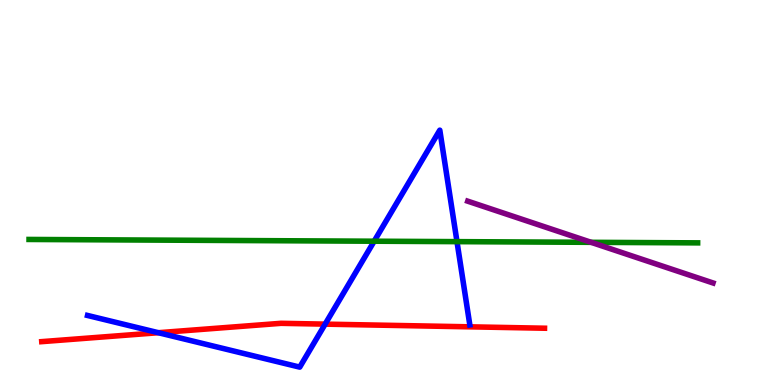[{'lines': ['blue', 'red'], 'intersections': [{'x': 2.04, 'y': 1.36}, {'x': 4.2, 'y': 1.58}]}, {'lines': ['green', 'red'], 'intersections': []}, {'lines': ['purple', 'red'], 'intersections': []}, {'lines': ['blue', 'green'], 'intersections': [{'x': 4.83, 'y': 3.73}, {'x': 5.9, 'y': 3.72}]}, {'lines': ['blue', 'purple'], 'intersections': []}, {'lines': ['green', 'purple'], 'intersections': [{'x': 7.63, 'y': 3.71}]}]